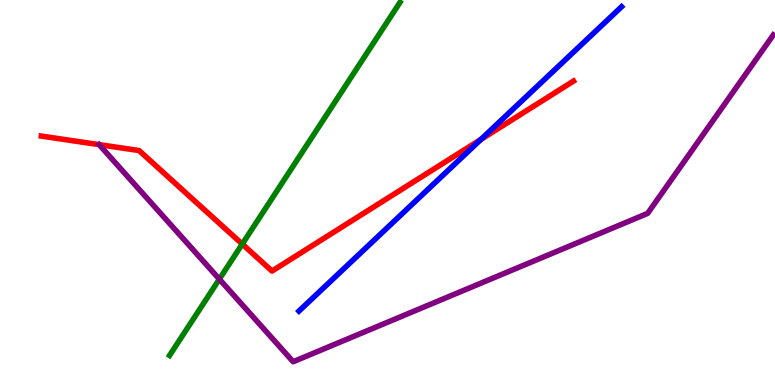[{'lines': ['blue', 'red'], 'intersections': [{'x': 6.21, 'y': 6.38}]}, {'lines': ['green', 'red'], 'intersections': [{'x': 3.13, 'y': 3.66}]}, {'lines': ['purple', 'red'], 'intersections': [{'x': 1.28, 'y': 6.24}]}, {'lines': ['blue', 'green'], 'intersections': []}, {'lines': ['blue', 'purple'], 'intersections': []}, {'lines': ['green', 'purple'], 'intersections': [{'x': 2.83, 'y': 2.75}]}]